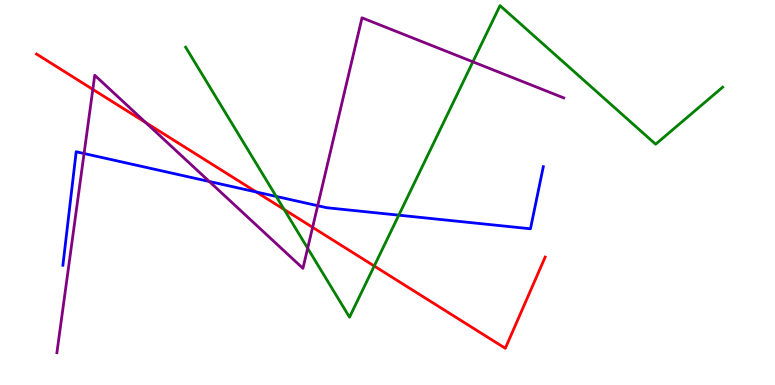[{'lines': ['blue', 'red'], 'intersections': [{'x': 3.31, 'y': 5.01}]}, {'lines': ['green', 'red'], 'intersections': [{'x': 3.67, 'y': 4.56}, {'x': 4.83, 'y': 3.09}]}, {'lines': ['purple', 'red'], 'intersections': [{'x': 1.2, 'y': 7.68}, {'x': 1.88, 'y': 6.81}, {'x': 4.03, 'y': 4.1}]}, {'lines': ['blue', 'green'], 'intersections': [{'x': 3.56, 'y': 4.9}, {'x': 5.15, 'y': 4.41}]}, {'lines': ['blue', 'purple'], 'intersections': [{'x': 1.08, 'y': 6.01}, {'x': 2.7, 'y': 5.29}, {'x': 4.1, 'y': 4.66}]}, {'lines': ['green', 'purple'], 'intersections': [{'x': 3.97, 'y': 3.55}, {'x': 6.1, 'y': 8.39}]}]